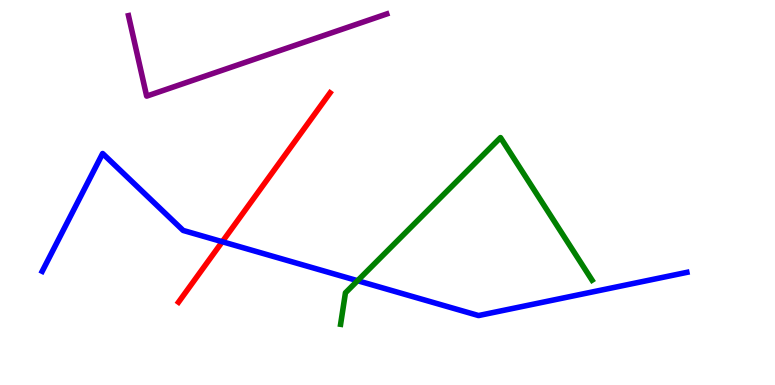[{'lines': ['blue', 'red'], 'intersections': [{'x': 2.87, 'y': 3.72}]}, {'lines': ['green', 'red'], 'intersections': []}, {'lines': ['purple', 'red'], 'intersections': []}, {'lines': ['blue', 'green'], 'intersections': [{'x': 4.61, 'y': 2.71}]}, {'lines': ['blue', 'purple'], 'intersections': []}, {'lines': ['green', 'purple'], 'intersections': []}]